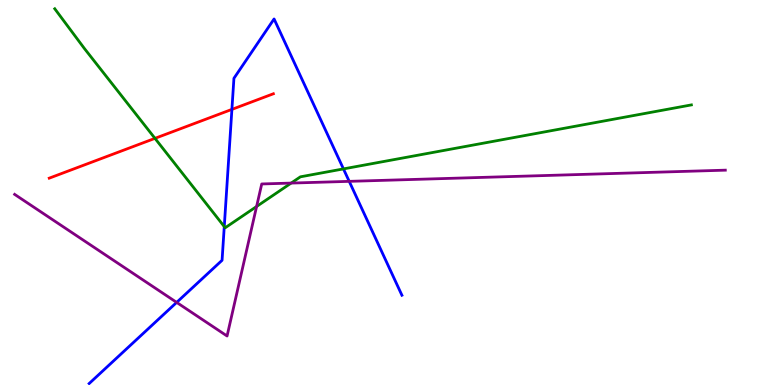[{'lines': ['blue', 'red'], 'intersections': [{'x': 2.99, 'y': 7.16}]}, {'lines': ['green', 'red'], 'intersections': [{'x': 2.0, 'y': 6.41}]}, {'lines': ['purple', 'red'], 'intersections': []}, {'lines': ['blue', 'green'], 'intersections': [{'x': 2.89, 'y': 4.11}, {'x': 4.43, 'y': 5.61}]}, {'lines': ['blue', 'purple'], 'intersections': [{'x': 2.28, 'y': 2.15}, {'x': 4.51, 'y': 5.29}]}, {'lines': ['green', 'purple'], 'intersections': [{'x': 3.31, 'y': 4.64}, {'x': 3.76, 'y': 5.24}]}]